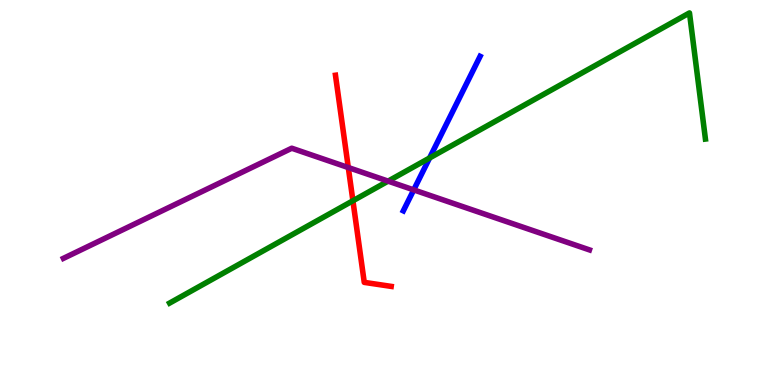[{'lines': ['blue', 'red'], 'intersections': []}, {'lines': ['green', 'red'], 'intersections': [{'x': 4.55, 'y': 4.79}]}, {'lines': ['purple', 'red'], 'intersections': [{'x': 4.49, 'y': 5.65}]}, {'lines': ['blue', 'green'], 'intersections': [{'x': 5.54, 'y': 5.9}]}, {'lines': ['blue', 'purple'], 'intersections': [{'x': 5.34, 'y': 5.07}]}, {'lines': ['green', 'purple'], 'intersections': [{'x': 5.01, 'y': 5.3}]}]